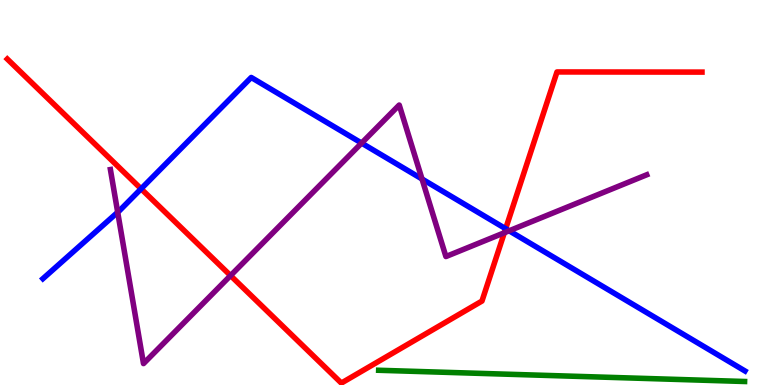[{'lines': ['blue', 'red'], 'intersections': [{'x': 1.82, 'y': 5.1}, {'x': 6.52, 'y': 4.06}]}, {'lines': ['green', 'red'], 'intersections': []}, {'lines': ['purple', 'red'], 'intersections': [{'x': 2.97, 'y': 2.84}, {'x': 6.51, 'y': 3.95}]}, {'lines': ['blue', 'green'], 'intersections': []}, {'lines': ['blue', 'purple'], 'intersections': [{'x': 1.52, 'y': 4.49}, {'x': 4.67, 'y': 6.28}, {'x': 5.45, 'y': 5.35}, {'x': 6.57, 'y': 4.01}]}, {'lines': ['green', 'purple'], 'intersections': []}]